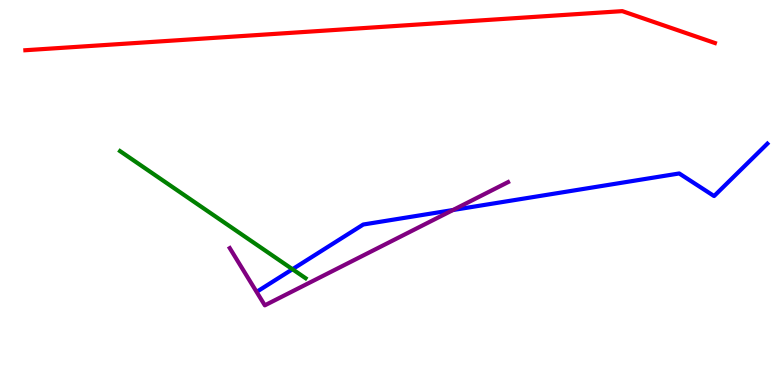[{'lines': ['blue', 'red'], 'intersections': []}, {'lines': ['green', 'red'], 'intersections': []}, {'lines': ['purple', 'red'], 'intersections': []}, {'lines': ['blue', 'green'], 'intersections': [{'x': 3.77, 'y': 3.01}]}, {'lines': ['blue', 'purple'], 'intersections': [{'x': 5.84, 'y': 4.54}]}, {'lines': ['green', 'purple'], 'intersections': []}]